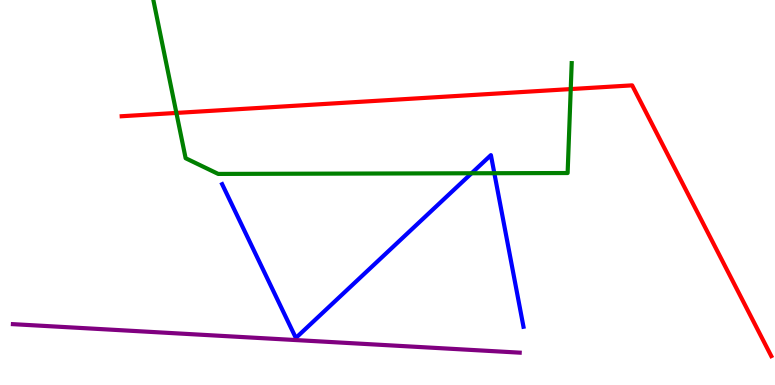[{'lines': ['blue', 'red'], 'intersections': []}, {'lines': ['green', 'red'], 'intersections': [{'x': 2.28, 'y': 7.07}, {'x': 7.36, 'y': 7.69}]}, {'lines': ['purple', 'red'], 'intersections': []}, {'lines': ['blue', 'green'], 'intersections': [{'x': 6.08, 'y': 5.5}, {'x': 6.38, 'y': 5.5}]}, {'lines': ['blue', 'purple'], 'intersections': []}, {'lines': ['green', 'purple'], 'intersections': []}]